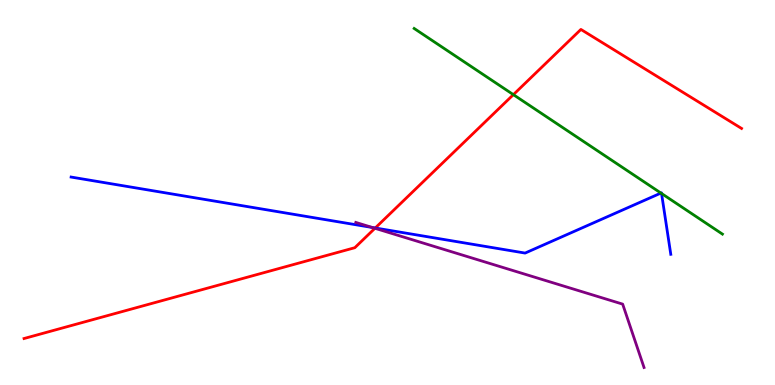[{'lines': ['blue', 'red'], 'intersections': [{'x': 4.84, 'y': 4.08}]}, {'lines': ['green', 'red'], 'intersections': [{'x': 6.62, 'y': 7.54}]}, {'lines': ['purple', 'red'], 'intersections': [{'x': 4.84, 'y': 4.07}]}, {'lines': ['blue', 'green'], 'intersections': [{'x': 8.53, 'y': 4.99}, {'x': 8.54, 'y': 4.97}]}, {'lines': ['blue', 'purple'], 'intersections': [{'x': 4.81, 'y': 4.09}]}, {'lines': ['green', 'purple'], 'intersections': []}]